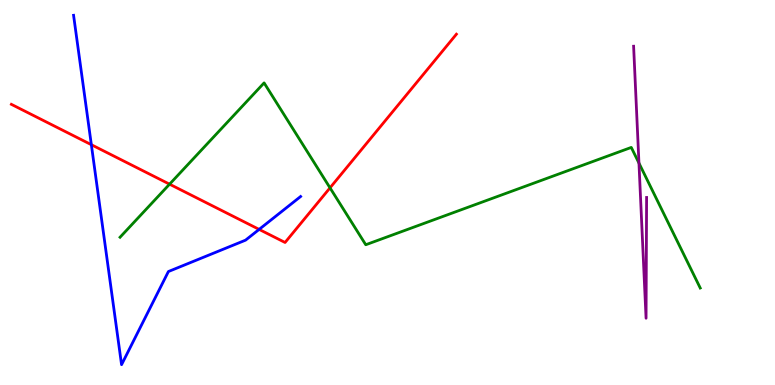[{'lines': ['blue', 'red'], 'intersections': [{'x': 1.18, 'y': 6.24}, {'x': 3.34, 'y': 4.04}]}, {'lines': ['green', 'red'], 'intersections': [{'x': 2.19, 'y': 5.22}, {'x': 4.26, 'y': 5.12}]}, {'lines': ['purple', 'red'], 'intersections': []}, {'lines': ['blue', 'green'], 'intersections': []}, {'lines': ['blue', 'purple'], 'intersections': []}, {'lines': ['green', 'purple'], 'intersections': [{'x': 8.24, 'y': 5.76}]}]